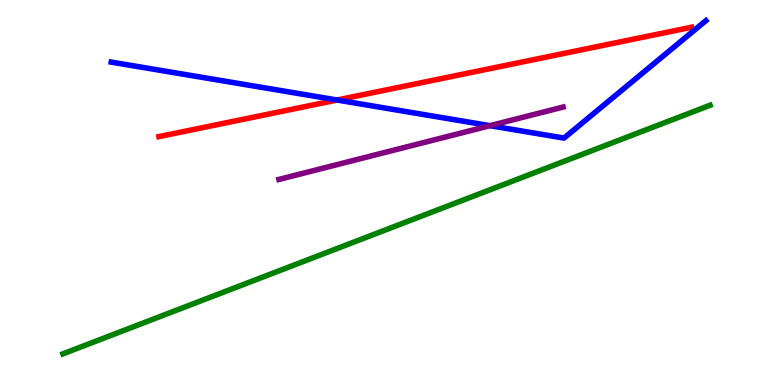[{'lines': ['blue', 'red'], 'intersections': [{'x': 4.35, 'y': 7.4}]}, {'lines': ['green', 'red'], 'intersections': []}, {'lines': ['purple', 'red'], 'intersections': []}, {'lines': ['blue', 'green'], 'intersections': []}, {'lines': ['blue', 'purple'], 'intersections': [{'x': 6.32, 'y': 6.74}]}, {'lines': ['green', 'purple'], 'intersections': []}]